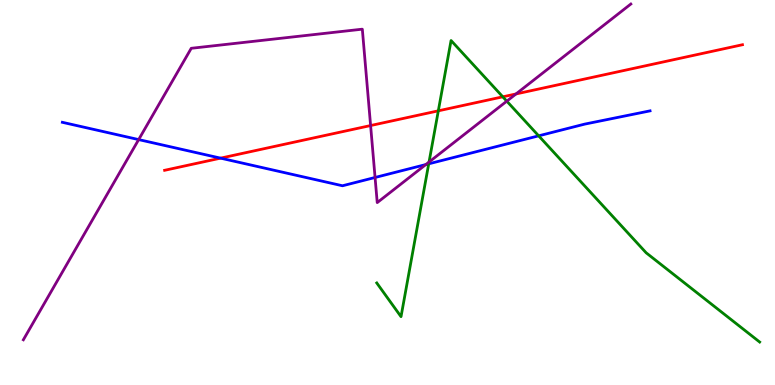[{'lines': ['blue', 'red'], 'intersections': [{'x': 2.85, 'y': 5.89}]}, {'lines': ['green', 'red'], 'intersections': [{'x': 5.66, 'y': 7.12}, {'x': 6.49, 'y': 7.49}]}, {'lines': ['purple', 'red'], 'intersections': [{'x': 4.78, 'y': 6.74}, {'x': 6.66, 'y': 7.56}]}, {'lines': ['blue', 'green'], 'intersections': [{'x': 5.53, 'y': 5.74}, {'x': 6.95, 'y': 6.47}]}, {'lines': ['blue', 'purple'], 'intersections': [{'x': 1.79, 'y': 6.37}, {'x': 4.84, 'y': 5.39}, {'x': 5.49, 'y': 5.73}]}, {'lines': ['green', 'purple'], 'intersections': [{'x': 5.54, 'y': 5.79}, {'x': 6.54, 'y': 7.37}]}]